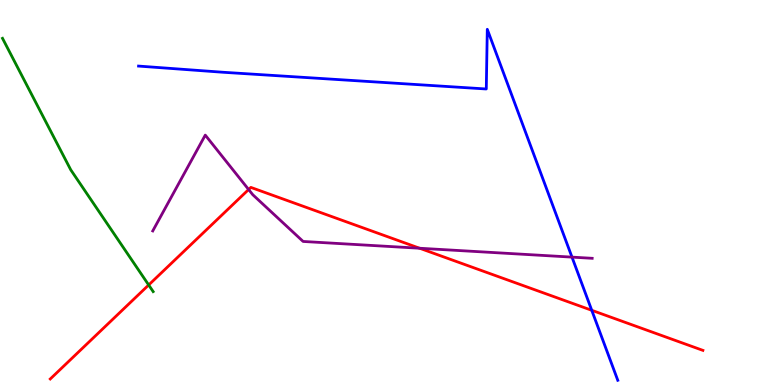[{'lines': ['blue', 'red'], 'intersections': [{'x': 7.64, 'y': 1.94}]}, {'lines': ['green', 'red'], 'intersections': [{'x': 1.92, 'y': 2.6}]}, {'lines': ['purple', 'red'], 'intersections': [{'x': 3.21, 'y': 5.08}, {'x': 5.41, 'y': 3.55}]}, {'lines': ['blue', 'green'], 'intersections': []}, {'lines': ['blue', 'purple'], 'intersections': [{'x': 7.38, 'y': 3.32}]}, {'lines': ['green', 'purple'], 'intersections': []}]